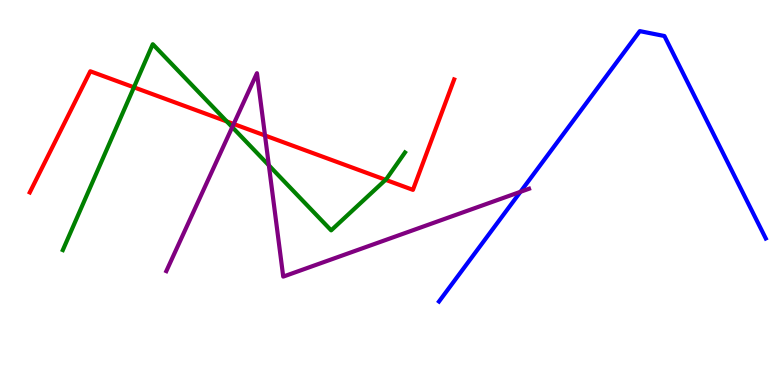[{'lines': ['blue', 'red'], 'intersections': []}, {'lines': ['green', 'red'], 'intersections': [{'x': 1.73, 'y': 7.73}, {'x': 2.93, 'y': 6.85}, {'x': 4.98, 'y': 5.33}]}, {'lines': ['purple', 'red'], 'intersections': [{'x': 3.02, 'y': 6.78}, {'x': 3.42, 'y': 6.48}]}, {'lines': ['blue', 'green'], 'intersections': []}, {'lines': ['blue', 'purple'], 'intersections': [{'x': 6.72, 'y': 5.02}]}, {'lines': ['green', 'purple'], 'intersections': [{'x': 3.0, 'y': 6.7}, {'x': 3.47, 'y': 5.71}]}]